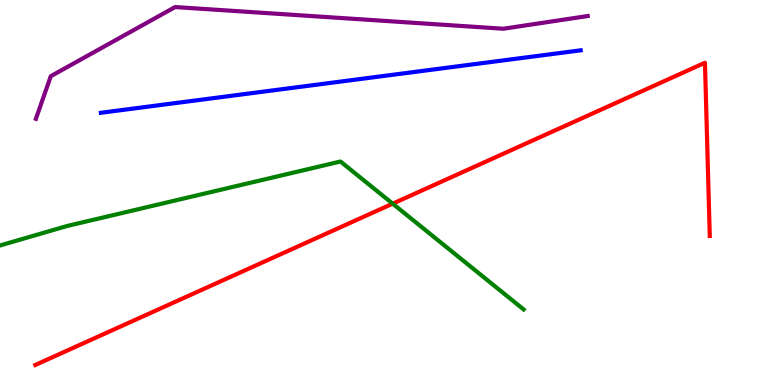[{'lines': ['blue', 'red'], 'intersections': []}, {'lines': ['green', 'red'], 'intersections': [{'x': 5.07, 'y': 4.71}]}, {'lines': ['purple', 'red'], 'intersections': []}, {'lines': ['blue', 'green'], 'intersections': []}, {'lines': ['blue', 'purple'], 'intersections': []}, {'lines': ['green', 'purple'], 'intersections': []}]